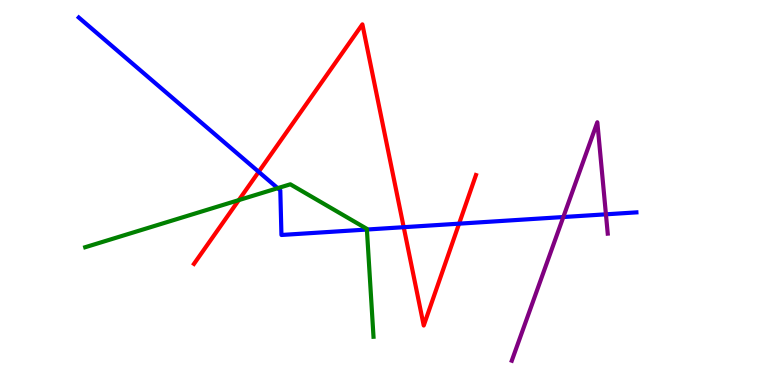[{'lines': ['blue', 'red'], 'intersections': [{'x': 3.34, 'y': 5.54}, {'x': 5.21, 'y': 4.1}, {'x': 5.92, 'y': 4.19}]}, {'lines': ['green', 'red'], 'intersections': [{'x': 3.08, 'y': 4.8}]}, {'lines': ['purple', 'red'], 'intersections': []}, {'lines': ['blue', 'green'], 'intersections': [{'x': 3.58, 'y': 5.11}, {'x': 4.73, 'y': 4.04}]}, {'lines': ['blue', 'purple'], 'intersections': [{'x': 7.27, 'y': 4.36}, {'x': 7.82, 'y': 4.43}]}, {'lines': ['green', 'purple'], 'intersections': []}]